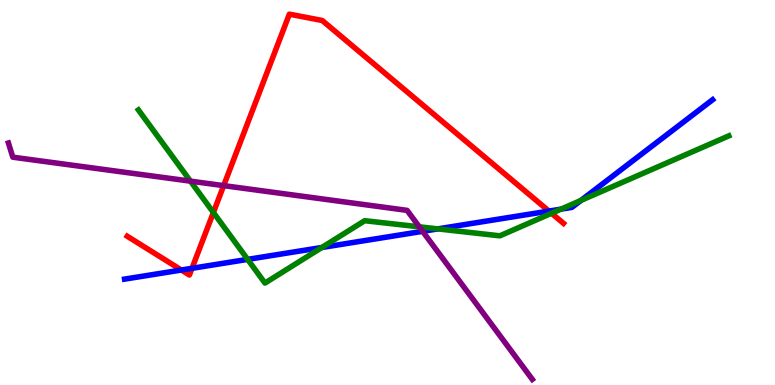[{'lines': ['blue', 'red'], 'intersections': [{'x': 2.34, 'y': 2.99}, {'x': 2.48, 'y': 3.03}, {'x': 7.08, 'y': 4.52}]}, {'lines': ['green', 'red'], 'intersections': [{'x': 2.75, 'y': 4.48}, {'x': 7.12, 'y': 4.46}]}, {'lines': ['purple', 'red'], 'intersections': [{'x': 2.89, 'y': 5.18}]}, {'lines': ['blue', 'green'], 'intersections': [{'x': 3.2, 'y': 3.26}, {'x': 4.15, 'y': 3.57}, {'x': 5.65, 'y': 4.05}, {'x': 7.24, 'y': 4.57}, {'x': 7.5, 'y': 4.79}]}, {'lines': ['blue', 'purple'], 'intersections': [{'x': 5.45, 'y': 3.99}]}, {'lines': ['green', 'purple'], 'intersections': [{'x': 2.46, 'y': 5.29}, {'x': 5.41, 'y': 4.11}]}]